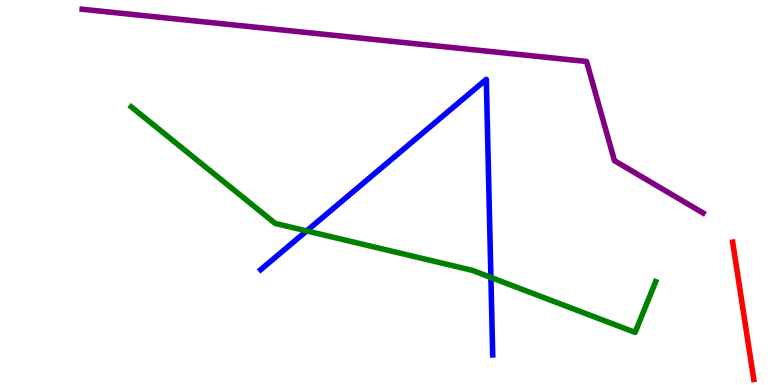[{'lines': ['blue', 'red'], 'intersections': []}, {'lines': ['green', 'red'], 'intersections': []}, {'lines': ['purple', 'red'], 'intersections': []}, {'lines': ['blue', 'green'], 'intersections': [{'x': 3.96, 'y': 4.0}, {'x': 6.33, 'y': 2.79}]}, {'lines': ['blue', 'purple'], 'intersections': []}, {'lines': ['green', 'purple'], 'intersections': []}]